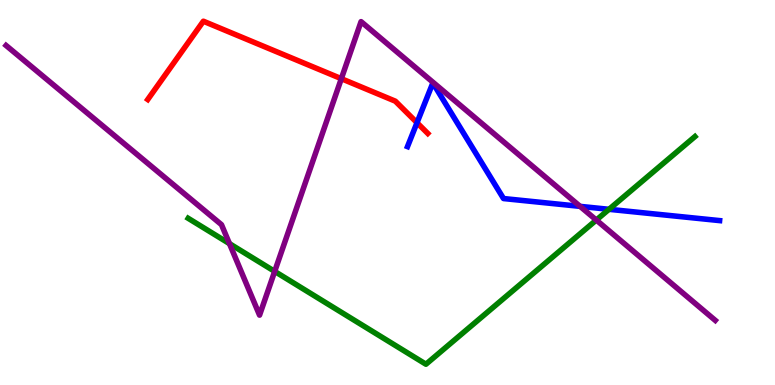[{'lines': ['blue', 'red'], 'intersections': [{'x': 5.38, 'y': 6.81}]}, {'lines': ['green', 'red'], 'intersections': []}, {'lines': ['purple', 'red'], 'intersections': [{'x': 4.4, 'y': 7.96}]}, {'lines': ['blue', 'green'], 'intersections': [{'x': 7.86, 'y': 4.56}]}, {'lines': ['blue', 'purple'], 'intersections': [{'x': 7.49, 'y': 4.64}]}, {'lines': ['green', 'purple'], 'intersections': [{'x': 2.96, 'y': 3.67}, {'x': 3.54, 'y': 2.95}, {'x': 7.69, 'y': 4.28}]}]